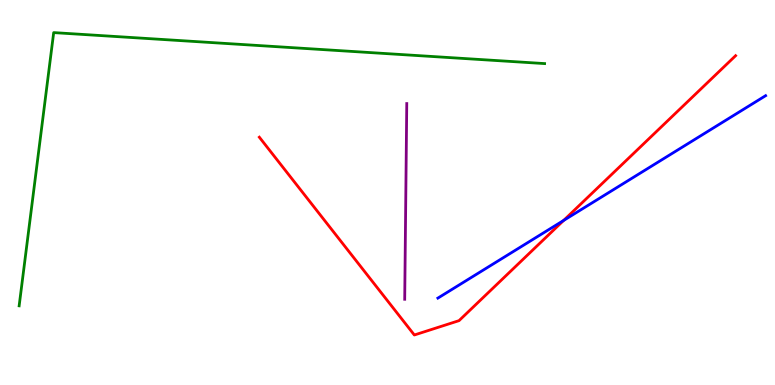[{'lines': ['blue', 'red'], 'intersections': [{'x': 7.27, 'y': 4.27}]}, {'lines': ['green', 'red'], 'intersections': []}, {'lines': ['purple', 'red'], 'intersections': []}, {'lines': ['blue', 'green'], 'intersections': []}, {'lines': ['blue', 'purple'], 'intersections': []}, {'lines': ['green', 'purple'], 'intersections': []}]